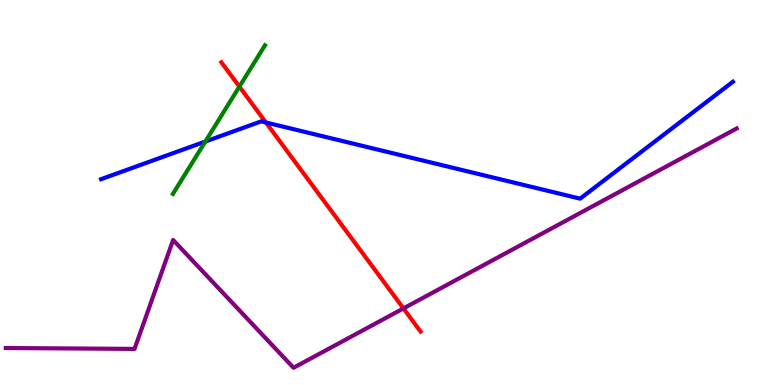[{'lines': ['blue', 'red'], 'intersections': [{'x': 3.43, 'y': 6.82}]}, {'lines': ['green', 'red'], 'intersections': [{'x': 3.09, 'y': 7.75}]}, {'lines': ['purple', 'red'], 'intersections': [{'x': 5.21, 'y': 1.99}]}, {'lines': ['blue', 'green'], 'intersections': [{'x': 2.65, 'y': 6.32}]}, {'lines': ['blue', 'purple'], 'intersections': []}, {'lines': ['green', 'purple'], 'intersections': []}]